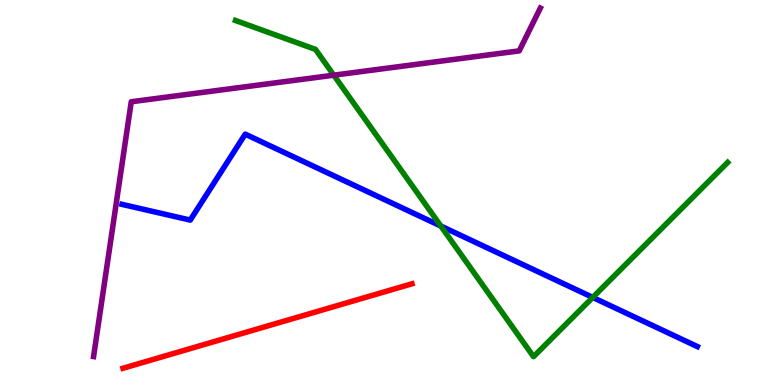[{'lines': ['blue', 'red'], 'intersections': []}, {'lines': ['green', 'red'], 'intersections': []}, {'lines': ['purple', 'red'], 'intersections': []}, {'lines': ['blue', 'green'], 'intersections': [{'x': 5.69, 'y': 4.13}, {'x': 7.65, 'y': 2.27}]}, {'lines': ['blue', 'purple'], 'intersections': []}, {'lines': ['green', 'purple'], 'intersections': [{'x': 4.31, 'y': 8.05}]}]